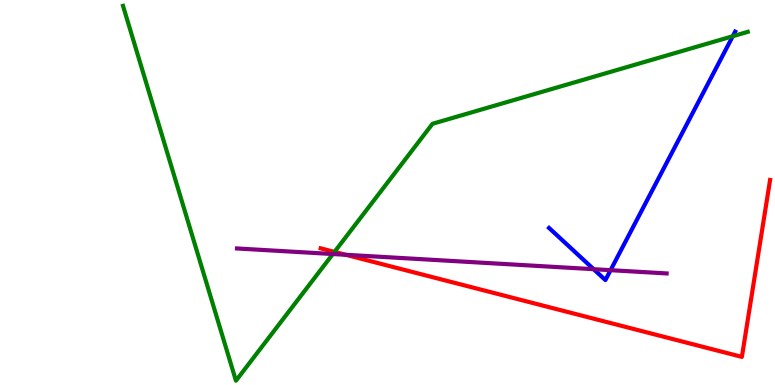[{'lines': ['blue', 'red'], 'intersections': []}, {'lines': ['green', 'red'], 'intersections': [{'x': 4.32, 'y': 3.46}]}, {'lines': ['purple', 'red'], 'intersections': [{'x': 4.46, 'y': 3.38}]}, {'lines': ['blue', 'green'], 'intersections': [{'x': 9.46, 'y': 9.06}]}, {'lines': ['blue', 'purple'], 'intersections': [{'x': 7.66, 'y': 3.01}, {'x': 7.88, 'y': 2.98}]}, {'lines': ['green', 'purple'], 'intersections': [{'x': 4.29, 'y': 3.4}]}]